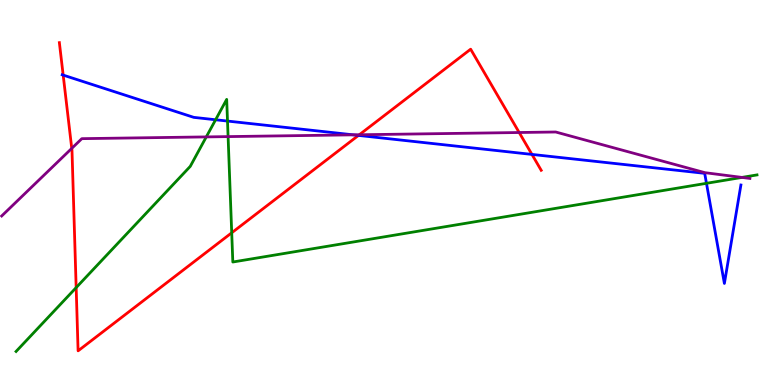[{'lines': ['blue', 'red'], 'intersections': [{'x': 0.815, 'y': 8.05}, {'x': 4.63, 'y': 6.48}, {'x': 6.86, 'y': 5.99}]}, {'lines': ['green', 'red'], 'intersections': [{'x': 0.983, 'y': 2.53}, {'x': 2.99, 'y': 3.95}]}, {'lines': ['purple', 'red'], 'intersections': [{'x': 0.926, 'y': 6.15}, {'x': 4.64, 'y': 6.5}, {'x': 6.7, 'y': 6.56}]}, {'lines': ['blue', 'green'], 'intersections': [{'x': 2.78, 'y': 6.89}, {'x': 2.94, 'y': 6.86}, {'x': 9.12, 'y': 5.24}]}, {'lines': ['blue', 'purple'], 'intersections': [{'x': 4.56, 'y': 6.5}]}, {'lines': ['green', 'purple'], 'intersections': [{'x': 2.66, 'y': 6.44}, {'x': 2.94, 'y': 6.45}, {'x': 9.57, 'y': 5.39}]}]